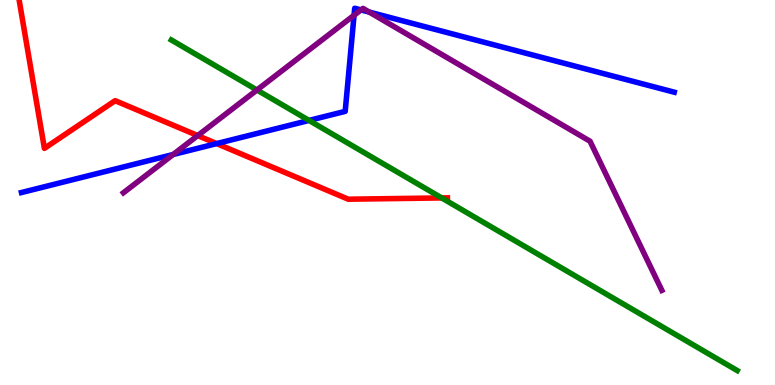[{'lines': ['blue', 'red'], 'intersections': [{'x': 2.8, 'y': 6.27}]}, {'lines': ['green', 'red'], 'intersections': [{'x': 5.7, 'y': 4.86}]}, {'lines': ['purple', 'red'], 'intersections': [{'x': 2.55, 'y': 6.48}]}, {'lines': ['blue', 'green'], 'intersections': [{'x': 3.99, 'y': 6.87}]}, {'lines': ['blue', 'purple'], 'intersections': [{'x': 2.23, 'y': 5.99}, {'x': 4.57, 'y': 9.6}, {'x': 4.66, 'y': 9.74}, {'x': 4.76, 'y': 9.69}]}, {'lines': ['green', 'purple'], 'intersections': [{'x': 3.32, 'y': 7.66}]}]